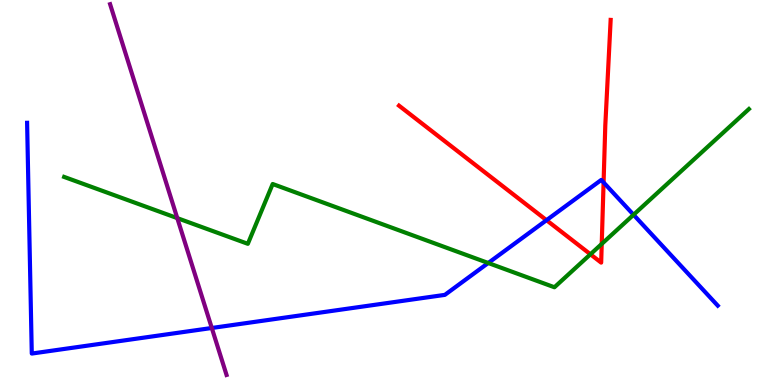[{'lines': ['blue', 'red'], 'intersections': [{'x': 7.05, 'y': 4.28}, {'x': 7.79, 'y': 5.26}]}, {'lines': ['green', 'red'], 'intersections': [{'x': 7.62, 'y': 3.4}, {'x': 7.76, 'y': 3.66}]}, {'lines': ['purple', 'red'], 'intersections': []}, {'lines': ['blue', 'green'], 'intersections': [{'x': 6.3, 'y': 3.17}, {'x': 8.17, 'y': 4.42}]}, {'lines': ['blue', 'purple'], 'intersections': [{'x': 2.73, 'y': 1.48}]}, {'lines': ['green', 'purple'], 'intersections': [{'x': 2.29, 'y': 4.33}]}]